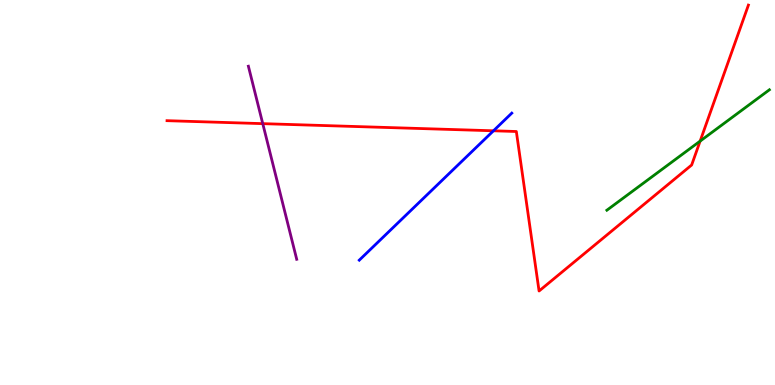[{'lines': ['blue', 'red'], 'intersections': [{'x': 6.37, 'y': 6.6}]}, {'lines': ['green', 'red'], 'intersections': [{'x': 9.03, 'y': 6.33}]}, {'lines': ['purple', 'red'], 'intersections': [{'x': 3.39, 'y': 6.79}]}, {'lines': ['blue', 'green'], 'intersections': []}, {'lines': ['blue', 'purple'], 'intersections': []}, {'lines': ['green', 'purple'], 'intersections': []}]